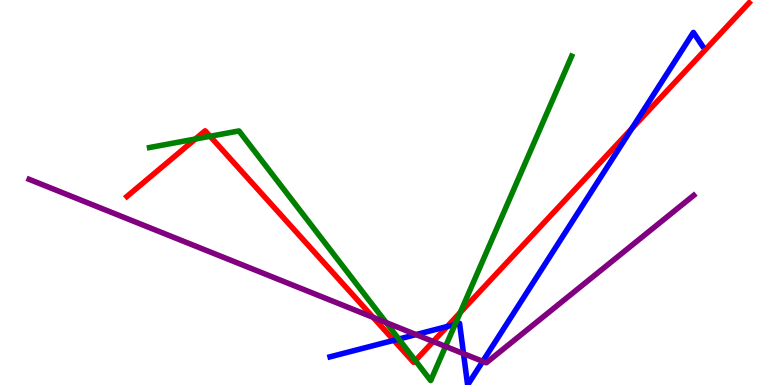[{'lines': ['blue', 'red'], 'intersections': [{'x': 5.08, 'y': 1.16}, {'x': 5.77, 'y': 1.52}, {'x': 8.15, 'y': 6.66}]}, {'lines': ['green', 'red'], 'intersections': [{'x': 2.52, 'y': 6.39}, {'x': 2.71, 'y': 6.46}, {'x': 5.36, 'y': 0.633}, {'x': 5.94, 'y': 1.88}]}, {'lines': ['purple', 'red'], 'intersections': [{'x': 4.81, 'y': 1.76}, {'x': 5.59, 'y': 1.13}]}, {'lines': ['blue', 'green'], 'intersections': [{'x': 5.15, 'y': 1.19}, {'x': 5.87, 'y': 1.57}]}, {'lines': ['blue', 'purple'], 'intersections': [{'x': 5.37, 'y': 1.31}, {'x': 5.98, 'y': 0.815}, {'x': 6.23, 'y': 0.614}]}, {'lines': ['green', 'purple'], 'intersections': [{'x': 4.98, 'y': 1.62}, {'x': 5.75, 'y': 1.0}]}]